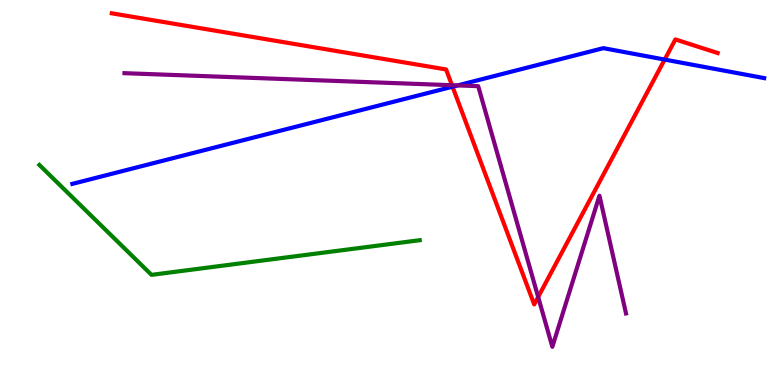[{'lines': ['blue', 'red'], 'intersections': [{'x': 5.84, 'y': 7.75}, {'x': 8.58, 'y': 8.45}]}, {'lines': ['green', 'red'], 'intersections': []}, {'lines': ['purple', 'red'], 'intersections': [{'x': 5.83, 'y': 7.79}, {'x': 6.94, 'y': 2.29}]}, {'lines': ['blue', 'green'], 'intersections': []}, {'lines': ['blue', 'purple'], 'intersections': [{'x': 5.9, 'y': 7.78}]}, {'lines': ['green', 'purple'], 'intersections': []}]